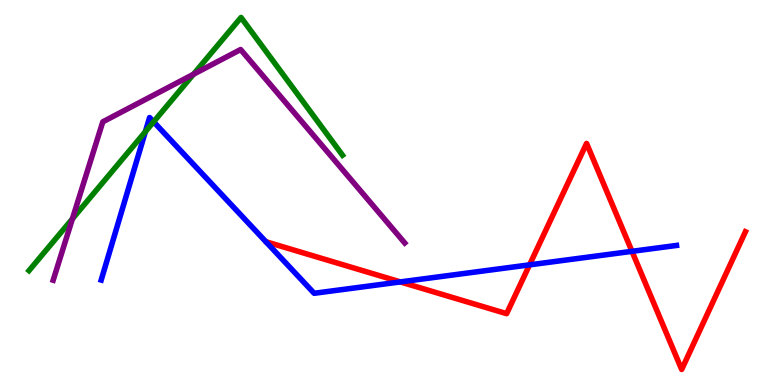[{'lines': ['blue', 'red'], 'intersections': [{'x': 5.17, 'y': 2.68}, {'x': 6.83, 'y': 3.12}, {'x': 8.15, 'y': 3.47}]}, {'lines': ['green', 'red'], 'intersections': []}, {'lines': ['purple', 'red'], 'intersections': []}, {'lines': ['blue', 'green'], 'intersections': [{'x': 1.88, 'y': 6.58}, {'x': 1.98, 'y': 6.84}]}, {'lines': ['blue', 'purple'], 'intersections': []}, {'lines': ['green', 'purple'], 'intersections': [{'x': 0.934, 'y': 4.32}, {'x': 2.5, 'y': 8.07}]}]